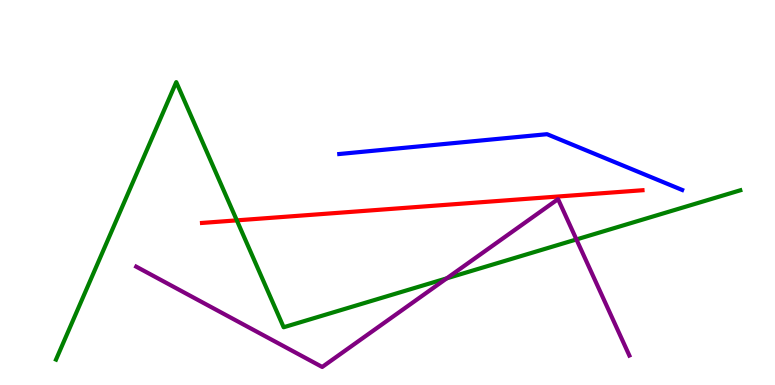[{'lines': ['blue', 'red'], 'intersections': []}, {'lines': ['green', 'red'], 'intersections': [{'x': 3.06, 'y': 4.28}]}, {'lines': ['purple', 'red'], 'intersections': []}, {'lines': ['blue', 'green'], 'intersections': []}, {'lines': ['blue', 'purple'], 'intersections': []}, {'lines': ['green', 'purple'], 'intersections': [{'x': 5.76, 'y': 2.77}, {'x': 7.44, 'y': 3.78}]}]